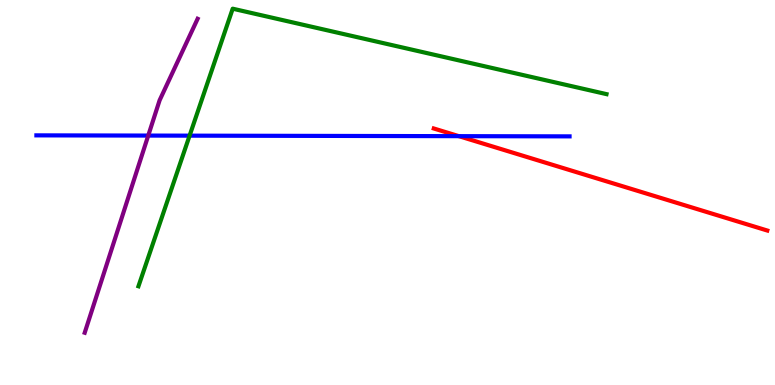[{'lines': ['blue', 'red'], 'intersections': [{'x': 5.92, 'y': 6.46}]}, {'lines': ['green', 'red'], 'intersections': []}, {'lines': ['purple', 'red'], 'intersections': []}, {'lines': ['blue', 'green'], 'intersections': [{'x': 2.45, 'y': 6.48}]}, {'lines': ['blue', 'purple'], 'intersections': [{'x': 1.91, 'y': 6.48}]}, {'lines': ['green', 'purple'], 'intersections': []}]